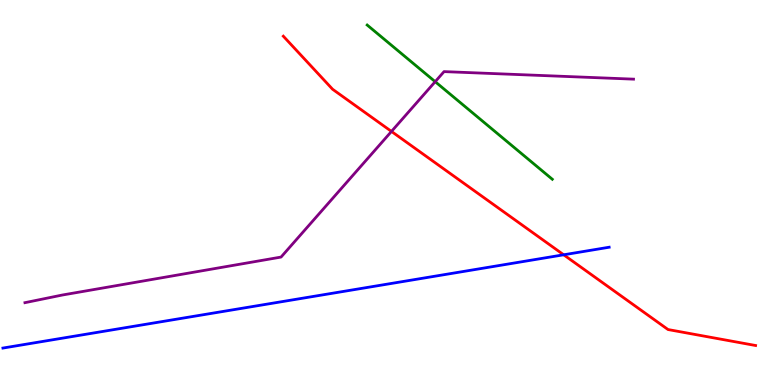[{'lines': ['blue', 'red'], 'intersections': [{'x': 7.27, 'y': 3.38}]}, {'lines': ['green', 'red'], 'intersections': []}, {'lines': ['purple', 'red'], 'intersections': [{'x': 5.05, 'y': 6.59}]}, {'lines': ['blue', 'green'], 'intersections': []}, {'lines': ['blue', 'purple'], 'intersections': []}, {'lines': ['green', 'purple'], 'intersections': [{'x': 5.62, 'y': 7.88}]}]